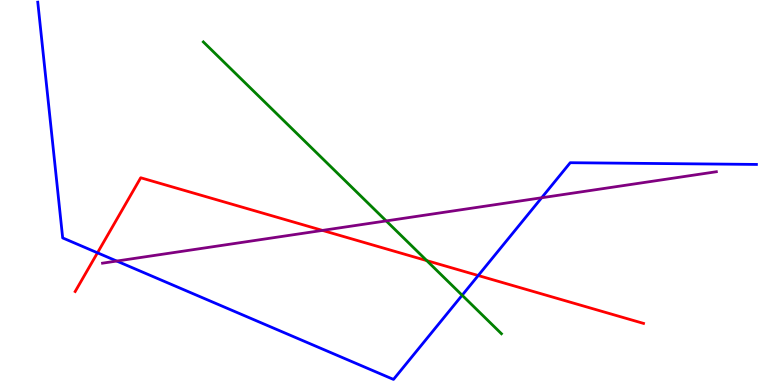[{'lines': ['blue', 'red'], 'intersections': [{'x': 1.26, 'y': 3.43}, {'x': 6.17, 'y': 2.84}]}, {'lines': ['green', 'red'], 'intersections': [{'x': 5.51, 'y': 3.23}]}, {'lines': ['purple', 'red'], 'intersections': [{'x': 4.16, 'y': 4.02}]}, {'lines': ['blue', 'green'], 'intersections': [{'x': 5.96, 'y': 2.33}]}, {'lines': ['blue', 'purple'], 'intersections': [{'x': 1.51, 'y': 3.22}, {'x': 6.99, 'y': 4.86}]}, {'lines': ['green', 'purple'], 'intersections': [{'x': 4.98, 'y': 4.26}]}]